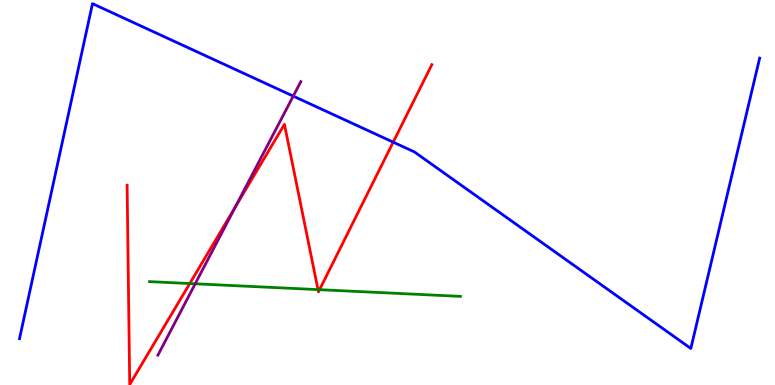[{'lines': ['blue', 'red'], 'intersections': [{'x': 5.07, 'y': 6.31}]}, {'lines': ['green', 'red'], 'intersections': [{'x': 2.45, 'y': 2.64}, {'x': 4.1, 'y': 2.48}, {'x': 4.12, 'y': 2.48}]}, {'lines': ['purple', 'red'], 'intersections': [{'x': 3.04, 'y': 4.64}]}, {'lines': ['blue', 'green'], 'intersections': []}, {'lines': ['blue', 'purple'], 'intersections': [{'x': 3.78, 'y': 7.5}]}, {'lines': ['green', 'purple'], 'intersections': [{'x': 2.52, 'y': 2.63}]}]